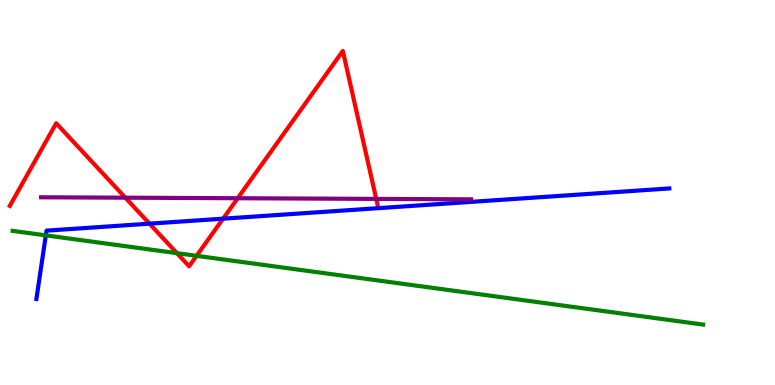[{'lines': ['blue', 'red'], 'intersections': [{'x': 1.93, 'y': 4.19}, {'x': 2.88, 'y': 4.32}]}, {'lines': ['green', 'red'], 'intersections': [{'x': 2.28, 'y': 3.42}, {'x': 2.54, 'y': 3.36}]}, {'lines': ['purple', 'red'], 'intersections': [{'x': 1.62, 'y': 4.87}, {'x': 3.07, 'y': 4.85}, {'x': 4.85, 'y': 4.83}]}, {'lines': ['blue', 'green'], 'intersections': [{'x': 0.591, 'y': 3.89}]}, {'lines': ['blue', 'purple'], 'intersections': []}, {'lines': ['green', 'purple'], 'intersections': []}]